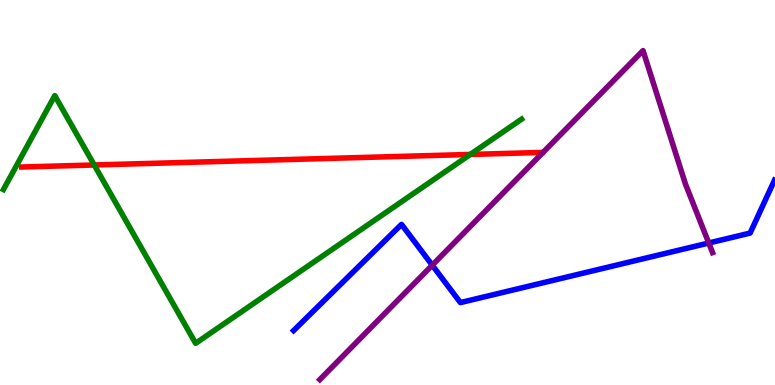[{'lines': ['blue', 'red'], 'intersections': []}, {'lines': ['green', 'red'], 'intersections': [{'x': 1.22, 'y': 5.71}, {'x': 6.07, 'y': 5.99}]}, {'lines': ['purple', 'red'], 'intersections': []}, {'lines': ['blue', 'green'], 'intersections': []}, {'lines': ['blue', 'purple'], 'intersections': [{'x': 5.58, 'y': 3.11}, {'x': 9.15, 'y': 3.69}]}, {'lines': ['green', 'purple'], 'intersections': []}]